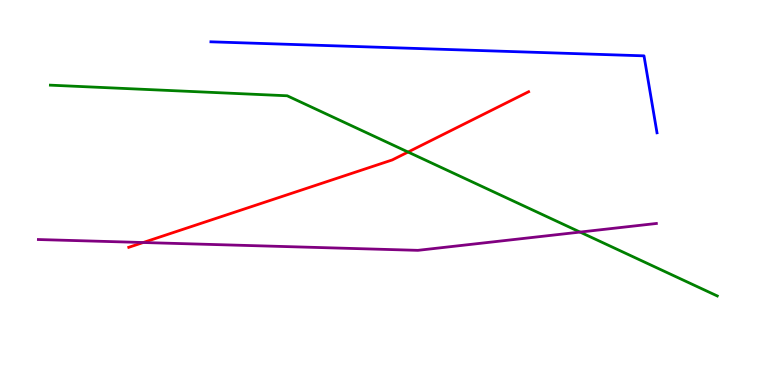[{'lines': ['blue', 'red'], 'intersections': []}, {'lines': ['green', 'red'], 'intersections': [{'x': 5.27, 'y': 6.05}]}, {'lines': ['purple', 'red'], 'intersections': [{'x': 1.85, 'y': 3.7}]}, {'lines': ['blue', 'green'], 'intersections': []}, {'lines': ['blue', 'purple'], 'intersections': []}, {'lines': ['green', 'purple'], 'intersections': [{'x': 7.48, 'y': 3.97}]}]